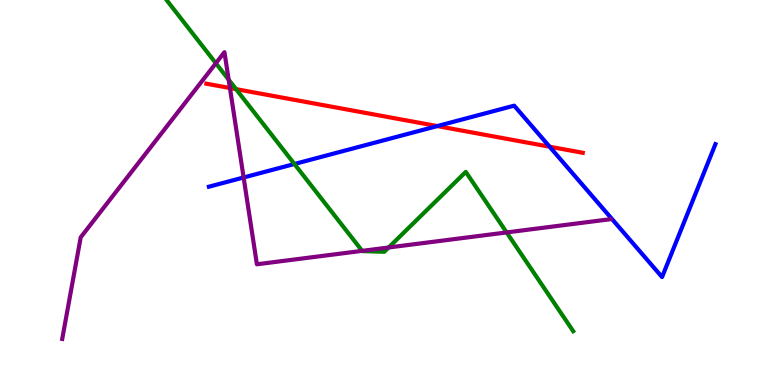[{'lines': ['blue', 'red'], 'intersections': [{'x': 5.64, 'y': 6.73}, {'x': 7.09, 'y': 6.19}]}, {'lines': ['green', 'red'], 'intersections': [{'x': 3.05, 'y': 7.68}]}, {'lines': ['purple', 'red'], 'intersections': [{'x': 2.97, 'y': 7.71}]}, {'lines': ['blue', 'green'], 'intersections': [{'x': 3.8, 'y': 5.74}]}, {'lines': ['blue', 'purple'], 'intersections': [{'x': 3.14, 'y': 5.39}]}, {'lines': ['green', 'purple'], 'intersections': [{'x': 2.79, 'y': 8.36}, {'x': 2.95, 'y': 7.93}, {'x': 4.67, 'y': 3.48}, {'x': 5.01, 'y': 3.57}, {'x': 6.54, 'y': 3.96}]}]